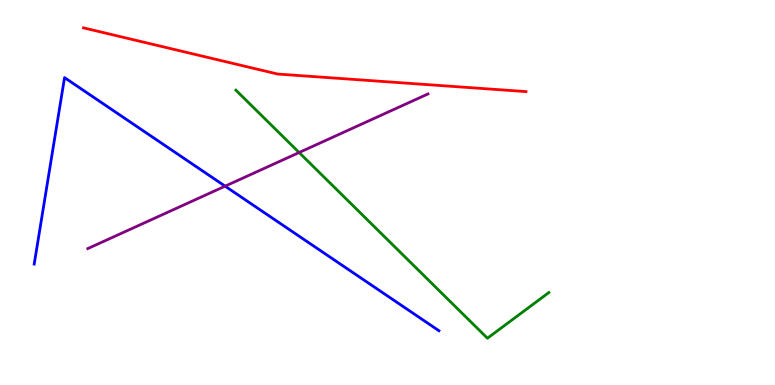[{'lines': ['blue', 'red'], 'intersections': []}, {'lines': ['green', 'red'], 'intersections': []}, {'lines': ['purple', 'red'], 'intersections': []}, {'lines': ['blue', 'green'], 'intersections': []}, {'lines': ['blue', 'purple'], 'intersections': [{'x': 2.9, 'y': 5.16}]}, {'lines': ['green', 'purple'], 'intersections': [{'x': 3.86, 'y': 6.04}]}]